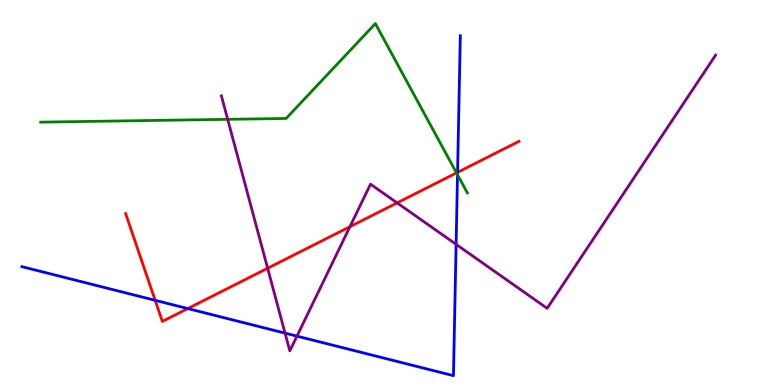[{'lines': ['blue', 'red'], 'intersections': [{'x': 2.0, 'y': 2.2}, {'x': 2.42, 'y': 1.99}, {'x': 5.9, 'y': 5.52}]}, {'lines': ['green', 'red'], 'intersections': [{'x': 5.89, 'y': 5.51}]}, {'lines': ['purple', 'red'], 'intersections': [{'x': 3.45, 'y': 3.03}, {'x': 4.52, 'y': 4.11}, {'x': 5.12, 'y': 4.73}]}, {'lines': ['blue', 'green'], 'intersections': [{'x': 5.9, 'y': 5.46}]}, {'lines': ['blue', 'purple'], 'intersections': [{'x': 3.68, 'y': 1.35}, {'x': 3.83, 'y': 1.27}, {'x': 5.89, 'y': 3.65}]}, {'lines': ['green', 'purple'], 'intersections': [{'x': 2.94, 'y': 6.9}]}]